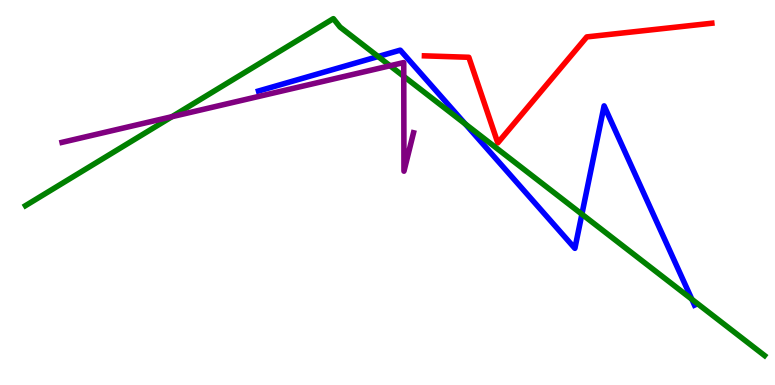[{'lines': ['blue', 'red'], 'intersections': []}, {'lines': ['green', 'red'], 'intersections': []}, {'lines': ['purple', 'red'], 'intersections': []}, {'lines': ['blue', 'green'], 'intersections': [{'x': 4.88, 'y': 8.53}, {'x': 6.0, 'y': 6.78}, {'x': 7.51, 'y': 4.44}, {'x': 8.93, 'y': 2.23}]}, {'lines': ['blue', 'purple'], 'intersections': []}, {'lines': ['green', 'purple'], 'intersections': [{'x': 2.22, 'y': 6.97}, {'x': 5.03, 'y': 8.29}, {'x': 5.21, 'y': 8.02}]}]